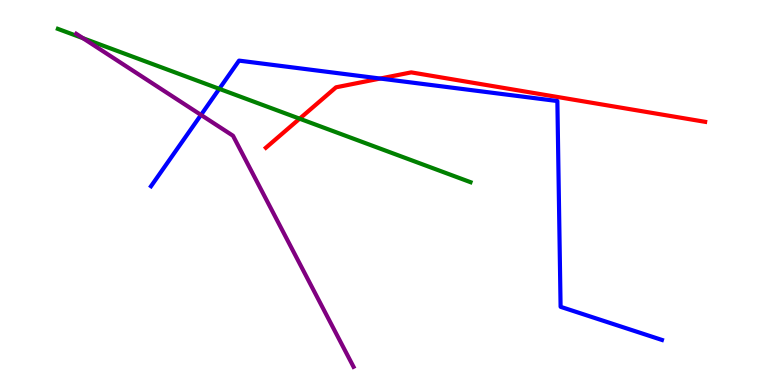[{'lines': ['blue', 'red'], 'intersections': [{'x': 4.91, 'y': 7.96}]}, {'lines': ['green', 'red'], 'intersections': [{'x': 3.87, 'y': 6.92}]}, {'lines': ['purple', 'red'], 'intersections': []}, {'lines': ['blue', 'green'], 'intersections': [{'x': 2.83, 'y': 7.69}]}, {'lines': ['blue', 'purple'], 'intersections': [{'x': 2.59, 'y': 7.01}]}, {'lines': ['green', 'purple'], 'intersections': [{'x': 1.07, 'y': 9.01}]}]